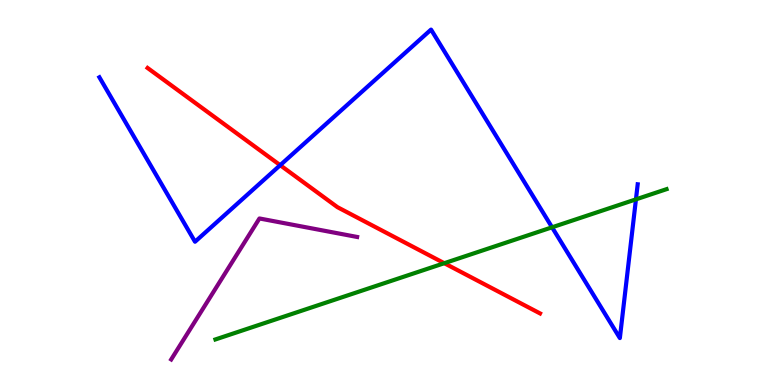[{'lines': ['blue', 'red'], 'intersections': [{'x': 3.62, 'y': 5.71}]}, {'lines': ['green', 'red'], 'intersections': [{'x': 5.73, 'y': 3.16}]}, {'lines': ['purple', 'red'], 'intersections': []}, {'lines': ['blue', 'green'], 'intersections': [{'x': 7.12, 'y': 4.1}, {'x': 8.21, 'y': 4.82}]}, {'lines': ['blue', 'purple'], 'intersections': []}, {'lines': ['green', 'purple'], 'intersections': []}]